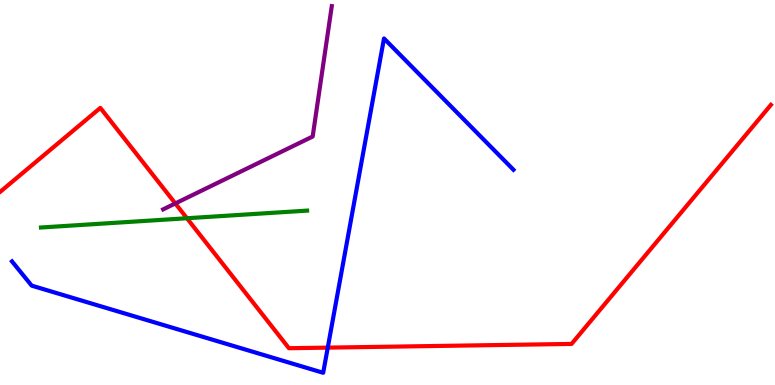[{'lines': ['blue', 'red'], 'intersections': [{'x': 4.23, 'y': 0.971}]}, {'lines': ['green', 'red'], 'intersections': [{'x': 2.41, 'y': 4.33}]}, {'lines': ['purple', 'red'], 'intersections': [{'x': 2.26, 'y': 4.72}]}, {'lines': ['blue', 'green'], 'intersections': []}, {'lines': ['blue', 'purple'], 'intersections': []}, {'lines': ['green', 'purple'], 'intersections': []}]